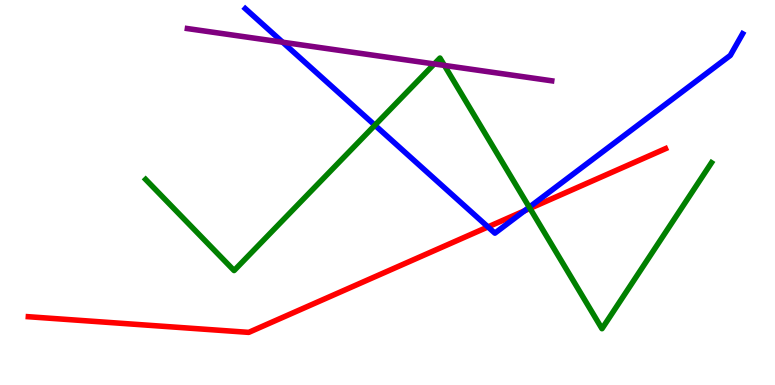[{'lines': ['blue', 'red'], 'intersections': [{'x': 6.3, 'y': 4.11}, {'x': 6.77, 'y': 4.52}]}, {'lines': ['green', 'red'], 'intersections': [{'x': 6.84, 'y': 4.59}]}, {'lines': ['purple', 'red'], 'intersections': []}, {'lines': ['blue', 'green'], 'intersections': [{'x': 4.84, 'y': 6.75}, {'x': 6.83, 'y': 4.62}]}, {'lines': ['blue', 'purple'], 'intersections': [{'x': 3.65, 'y': 8.9}]}, {'lines': ['green', 'purple'], 'intersections': [{'x': 5.6, 'y': 8.34}, {'x': 5.73, 'y': 8.3}]}]